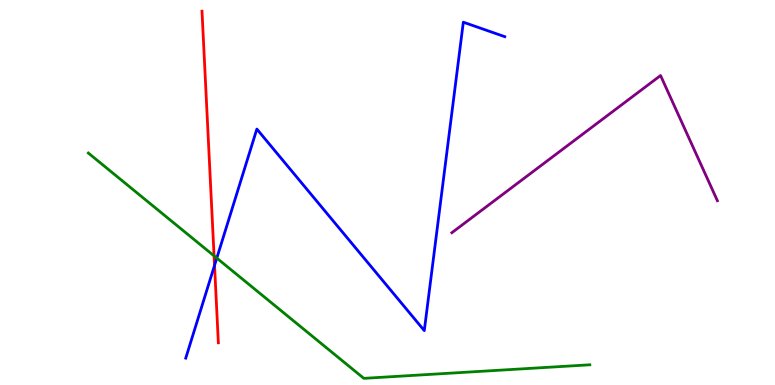[{'lines': ['blue', 'red'], 'intersections': [{'x': 2.77, 'y': 3.11}]}, {'lines': ['green', 'red'], 'intersections': [{'x': 2.76, 'y': 3.35}]}, {'lines': ['purple', 'red'], 'intersections': []}, {'lines': ['blue', 'green'], 'intersections': [{'x': 2.8, 'y': 3.3}]}, {'lines': ['blue', 'purple'], 'intersections': []}, {'lines': ['green', 'purple'], 'intersections': []}]